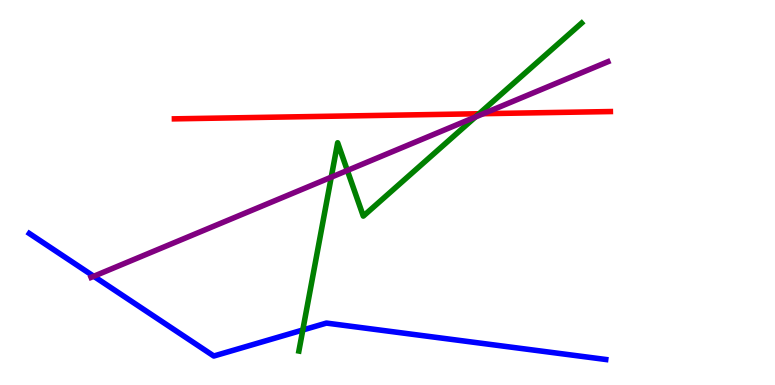[{'lines': ['blue', 'red'], 'intersections': []}, {'lines': ['green', 'red'], 'intersections': [{'x': 6.18, 'y': 7.05}]}, {'lines': ['purple', 'red'], 'intersections': [{'x': 6.24, 'y': 7.05}]}, {'lines': ['blue', 'green'], 'intersections': [{'x': 3.91, 'y': 1.43}]}, {'lines': ['blue', 'purple'], 'intersections': [{'x': 1.21, 'y': 2.82}]}, {'lines': ['green', 'purple'], 'intersections': [{'x': 4.27, 'y': 5.4}, {'x': 4.48, 'y': 5.57}, {'x': 6.13, 'y': 6.96}]}]